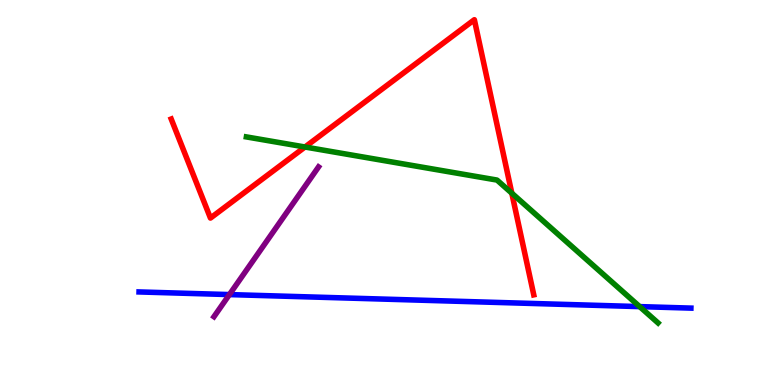[{'lines': ['blue', 'red'], 'intersections': []}, {'lines': ['green', 'red'], 'intersections': [{'x': 3.94, 'y': 6.18}, {'x': 6.6, 'y': 4.98}]}, {'lines': ['purple', 'red'], 'intersections': []}, {'lines': ['blue', 'green'], 'intersections': [{'x': 8.25, 'y': 2.04}]}, {'lines': ['blue', 'purple'], 'intersections': [{'x': 2.96, 'y': 2.35}]}, {'lines': ['green', 'purple'], 'intersections': []}]